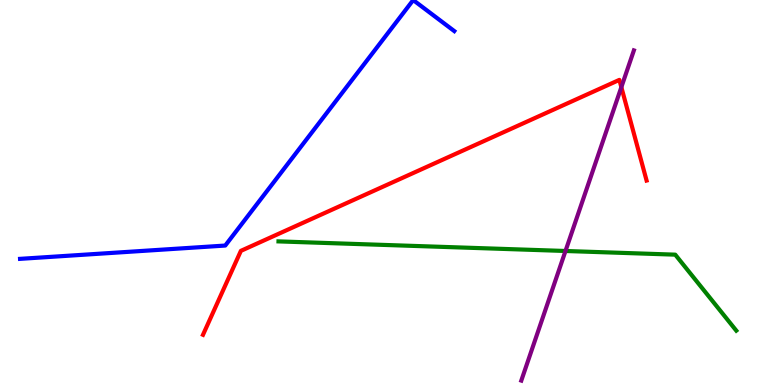[{'lines': ['blue', 'red'], 'intersections': []}, {'lines': ['green', 'red'], 'intersections': []}, {'lines': ['purple', 'red'], 'intersections': [{'x': 8.02, 'y': 7.74}]}, {'lines': ['blue', 'green'], 'intersections': []}, {'lines': ['blue', 'purple'], 'intersections': []}, {'lines': ['green', 'purple'], 'intersections': [{'x': 7.3, 'y': 3.48}]}]